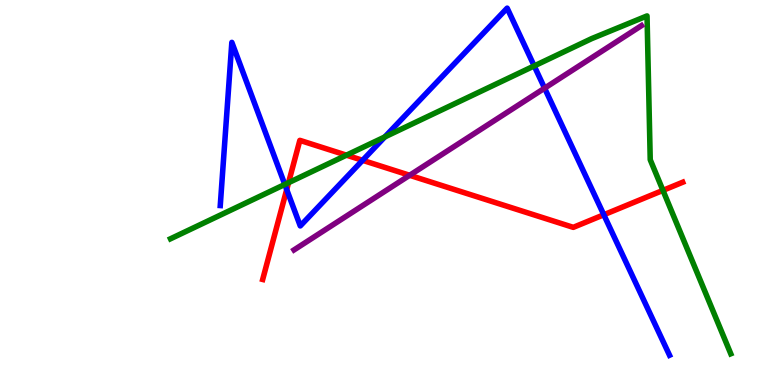[{'lines': ['blue', 'red'], 'intersections': [{'x': 3.7, 'y': 5.08}, {'x': 4.68, 'y': 5.84}, {'x': 7.79, 'y': 4.42}]}, {'lines': ['green', 'red'], 'intersections': [{'x': 3.72, 'y': 5.26}, {'x': 4.47, 'y': 5.97}, {'x': 8.55, 'y': 5.05}]}, {'lines': ['purple', 'red'], 'intersections': [{'x': 5.29, 'y': 5.45}]}, {'lines': ['blue', 'green'], 'intersections': [{'x': 3.67, 'y': 5.21}, {'x': 4.97, 'y': 6.44}, {'x': 6.89, 'y': 8.29}]}, {'lines': ['blue', 'purple'], 'intersections': [{'x': 7.03, 'y': 7.71}]}, {'lines': ['green', 'purple'], 'intersections': []}]